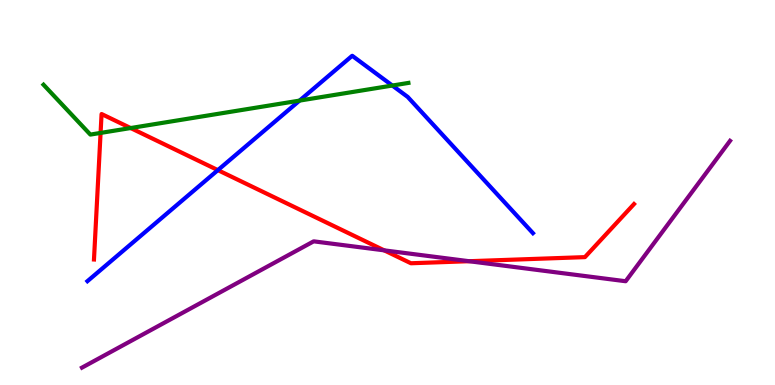[{'lines': ['blue', 'red'], 'intersections': [{'x': 2.81, 'y': 5.58}]}, {'lines': ['green', 'red'], 'intersections': [{'x': 1.3, 'y': 6.55}, {'x': 1.69, 'y': 6.67}]}, {'lines': ['purple', 'red'], 'intersections': [{'x': 4.96, 'y': 3.5}, {'x': 6.05, 'y': 3.22}]}, {'lines': ['blue', 'green'], 'intersections': [{'x': 3.87, 'y': 7.39}, {'x': 5.06, 'y': 7.78}]}, {'lines': ['blue', 'purple'], 'intersections': []}, {'lines': ['green', 'purple'], 'intersections': []}]